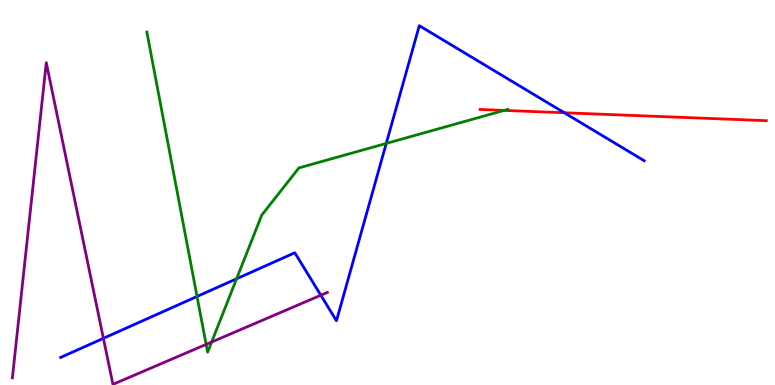[{'lines': ['blue', 'red'], 'intersections': [{'x': 7.28, 'y': 7.07}]}, {'lines': ['green', 'red'], 'intersections': [{'x': 6.51, 'y': 7.13}]}, {'lines': ['purple', 'red'], 'intersections': []}, {'lines': ['blue', 'green'], 'intersections': [{'x': 2.54, 'y': 2.3}, {'x': 3.05, 'y': 2.76}, {'x': 4.98, 'y': 6.27}]}, {'lines': ['blue', 'purple'], 'intersections': [{'x': 1.33, 'y': 1.21}, {'x': 4.14, 'y': 2.33}]}, {'lines': ['green', 'purple'], 'intersections': [{'x': 2.66, 'y': 1.05}, {'x': 2.73, 'y': 1.12}]}]